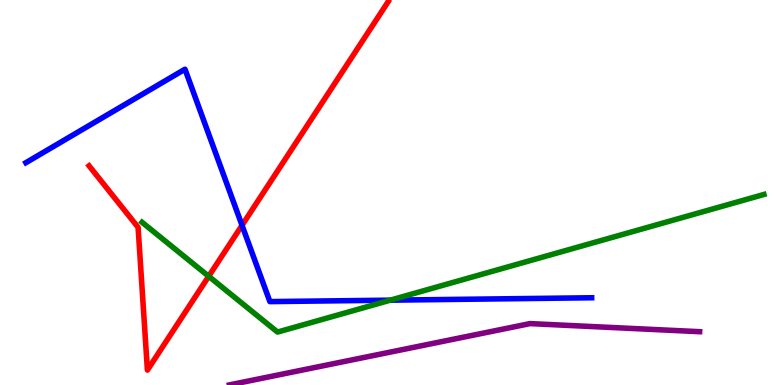[{'lines': ['blue', 'red'], 'intersections': [{'x': 3.12, 'y': 4.15}]}, {'lines': ['green', 'red'], 'intersections': [{'x': 2.69, 'y': 2.82}]}, {'lines': ['purple', 'red'], 'intersections': []}, {'lines': ['blue', 'green'], 'intersections': [{'x': 5.04, 'y': 2.2}]}, {'lines': ['blue', 'purple'], 'intersections': []}, {'lines': ['green', 'purple'], 'intersections': []}]